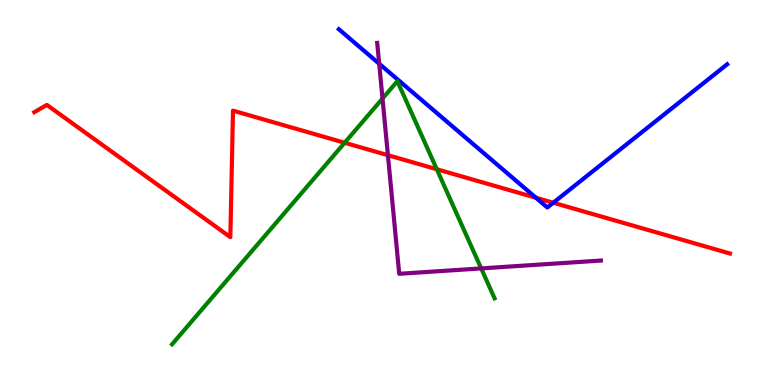[{'lines': ['blue', 'red'], 'intersections': [{'x': 6.92, 'y': 4.86}, {'x': 7.14, 'y': 4.73}]}, {'lines': ['green', 'red'], 'intersections': [{'x': 4.45, 'y': 6.29}, {'x': 5.64, 'y': 5.6}]}, {'lines': ['purple', 'red'], 'intersections': [{'x': 5.01, 'y': 5.97}]}, {'lines': ['blue', 'green'], 'intersections': []}, {'lines': ['blue', 'purple'], 'intersections': [{'x': 4.89, 'y': 8.34}]}, {'lines': ['green', 'purple'], 'intersections': [{'x': 4.94, 'y': 7.44}, {'x': 6.21, 'y': 3.03}]}]